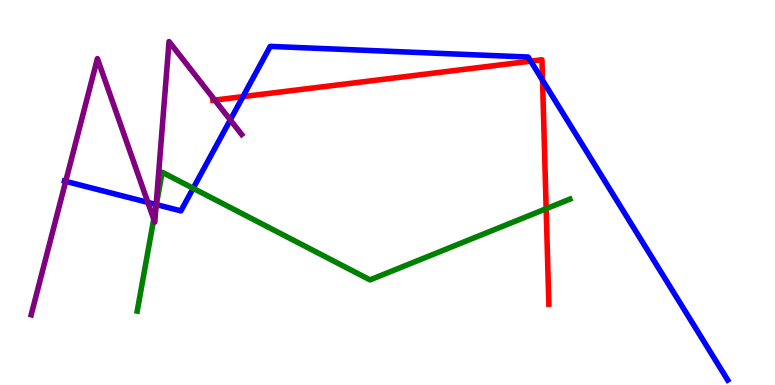[{'lines': ['blue', 'red'], 'intersections': [{'x': 3.13, 'y': 7.49}, {'x': 6.85, 'y': 8.41}, {'x': 7.0, 'y': 7.92}]}, {'lines': ['green', 'red'], 'intersections': [{'x': 7.05, 'y': 4.58}]}, {'lines': ['purple', 'red'], 'intersections': [{'x': 2.77, 'y': 7.4}]}, {'lines': ['blue', 'green'], 'intersections': [{'x': 2.02, 'y': 4.69}, {'x': 2.49, 'y': 5.11}]}, {'lines': ['blue', 'purple'], 'intersections': [{'x': 0.848, 'y': 5.29}, {'x': 1.91, 'y': 4.74}, {'x': 2.01, 'y': 4.69}, {'x': 2.97, 'y': 6.88}]}, {'lines': ['green', 'purple'], 'intersections': [{'x': 1.98, 'y': 4.31}, {'x': 2.01, 'y': 4.63}]}]